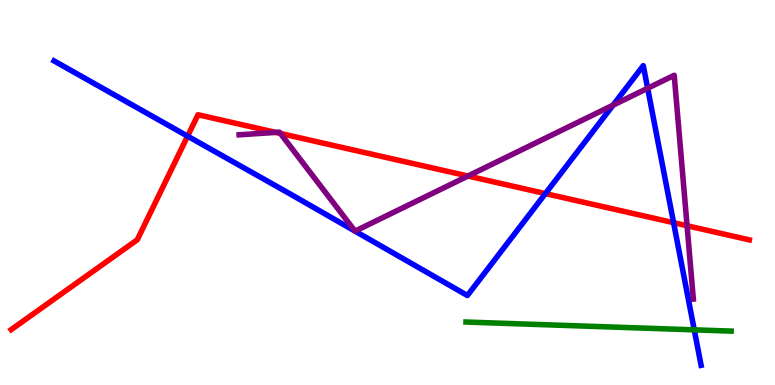[{'lines': ['blue', 'red'], 'intersections': [{'x': 2.42, 'y': 6.46}, {'x': 7.04, 'y': 4.97}, {'x': 8.69, 'y': 4.22}]}, {'lines': ['green', 'red'], 'intersections': []}, {'lines': ['purple', 'red'], 'intersections': [{'x': 3.56, 'y': 6.56}, {'x': 3.62, 'y': 6.53}, {'x': 6.04, 'y': 5.43}, {'x': 8.87, 'y': 4.14}]}, {'lines': ['blue', 'green'], 'intersections': [{'x': 8.96, 'y': 1.43}]}, {'lines': ['blue', 'purple'], 'intersections': [{'x': 4.58, 'y': 4.0}, {'x': 4.58, 'y': 4.0}, {'x': 7.91, 'y': 7.27}, {'x': 8.36, 'y': 7.71}]}, {'lines': ['green', 'purple'], 'intersections': []}]